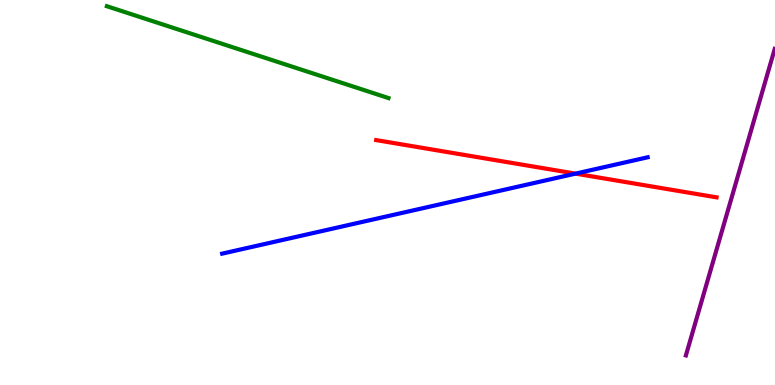[{'lines': ['blue', 'red'], 'intersections': [{'x': 7.43, 'y': 5.49}]}, {'lines': ['green', 'red'], 'intersections': []}, {'lines': ['purple', 'red'], 'intersections': []}, {'lines': ['blue', 'green'], 'intersections': []}, {'lines': ['blue', 'purple'], 'intersections': []}, {'lines': ['green', 'purple'], 'intersections': []}]